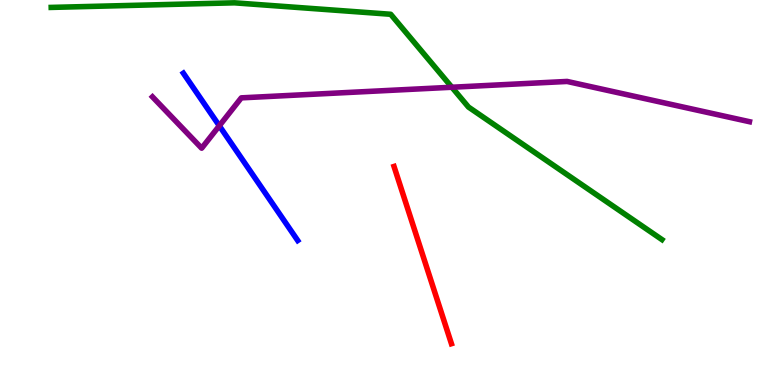[{'lines': ['blue', 'red'], 'intersections': []}, {'lines': ['green', 'red'], 'intersections': []}, {'lines': ['purple', 'red'], 'intersections': []}, {'lines': ['blue', 'green'], 'intersections': []}, {'lines': ['blue', 'purple'], 'intersections': [{'x': 2.83, 'y': 6.73}]}, {'lines': ['green', 'purple'], 'intersections': [{'x': 5.83, 'y': 7.73}]}]